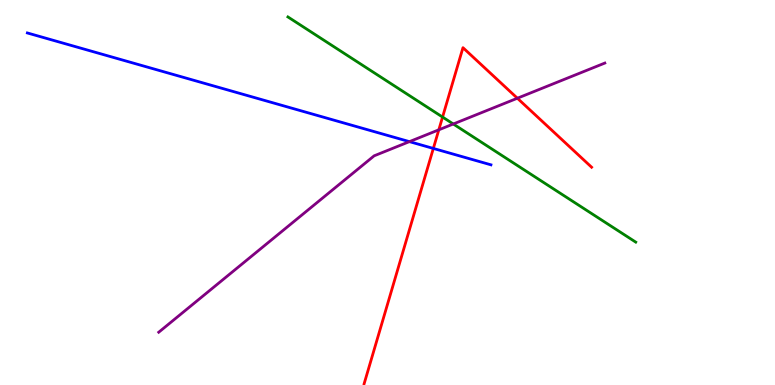[{'lines': ['blue', 'red'], 'intersections': [{'x': 5.59, 'y': 6.14}]}, {'lines': ['green', 'red'], 'intersections': [{'x': 5.71, 'y': 6.96}]}, {'lines': ['purple', 'red'], 'intersections': [{'x': 5.66, 'y': 6.63}, {'x': 6.68, 'y': 7.45}]}, {'lines': ['blue', 'green'], 'intersections': []}, {'lines': ['blue', 'purple'], 'intersections': [{'x': 5.28, 'y': 6.32}]}, {'lines': ['green', 'purple'], 'intersections': [{'x': 5.85, 'y': 6.78}]}]